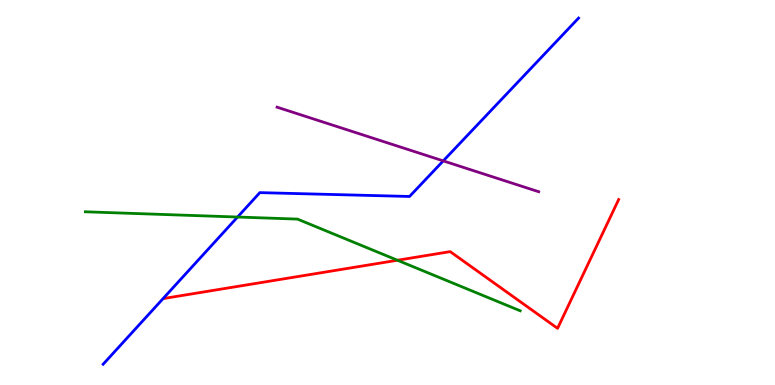[{'lines': ['blue', 'red'], 'intersections': []}, {'lines': ['green', 'red'], 'intersections': [{'x': 5.13, 'y': 3.24}]}, {'lines': ['purple', 'red'], 'intersections': []}, {'lines': ['blue', 'green'], 'intersections': [{'x': 3.07, 'y': 4.36}]}, {'lines': ['blue', 'purple'], 'intersections': [{'x': 5.72, 'y': 5.82}]}, {'lines': ['green', 'purple'], 'intersections': []}]